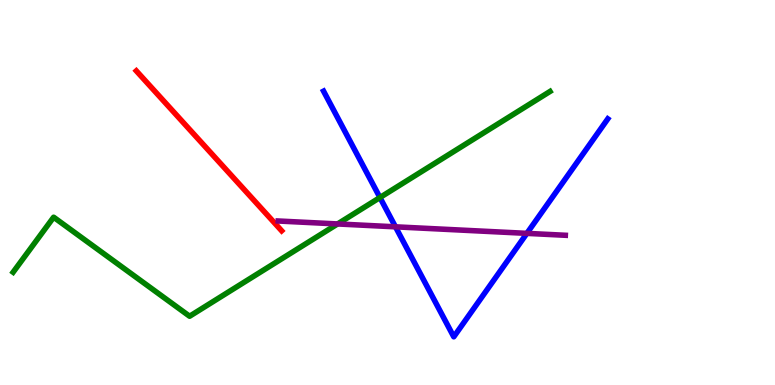[{'lines': ['blue', 'red'], 'intersections': []}, {'lines': ['green', 'red'], 'intersections': []}, {'lines': ['purple', 'red'], 'intersections': []}, {'lines': ['blue', 'green'], 'intersections': [{'x': 4.9, 'y': 4.87}]}, {'lines': ['blue', 'purple'], 'intersections': [{'x': 5.1, 'y': 4.11}, {'x': 6.8, 'y': 3.94}]}, {'lines': ['green', 'purple'], 'intersections': [{'x': 4.36, 'y': 4.18}]}]